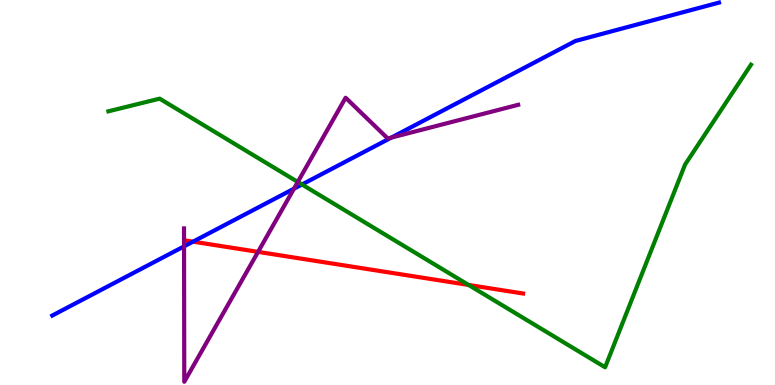[{'lines': ['blue', 'red'], 'intersections': [{'x': 2.49, 'y': 3.72}]}, {'lines': ['green', 'red'], 'intersections': [{'x': 6.05, 'y': 2.6}]}, {'lines': ['purple', 'red'], 'intersections': [{'x': 3.33, 'y': 3.46}]}, {'lines': ['blue', 'green'], 'intersections': [{'x': 3.9, 'y': 5.21}]}, {'lines': ['blue', 'purple'], 'intersections': [{'x': 2.37, 'y': 3.6}, {'x': 3.79, 'y': 5.1}, {'x': 5.05, 'y': 6.43}]}, {'lines': ['green', 'purple'], 'intersections': [{'x': 3.84, 'y': 5.27}]}]